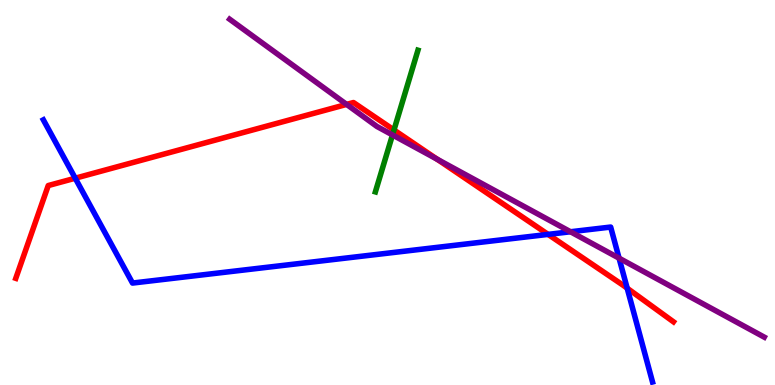[{'lines': ['blue', 'red'], 'intersections': [{'x': 0.971, 'y': 5.37}, {'x': 7.07, 'y': 3.91}, {'x': 8.09, 'y': 2.51}]}, {'lines': ['green', 'red'], 'intersections': [{'x': 5.08, 'y': 6.62}]}, {'lines': ['purple', 'red'], 'intersections': [{'x': 4.47, 'y': 7.29}, {'x': 5.64, 'y': 5.87}]}, {'lines': ['blue', 'green'], 'intersections': []}, {'lines': ['blue', 'purple'], 'intersections': [{'x': 7.36, 'y': 3.98}, {'x': 7.99, 'y': 3.29}]}, {'lines': ['green', 'purple'], 'intersections': [{'x': 5.06, 'y': 6.5}]}]